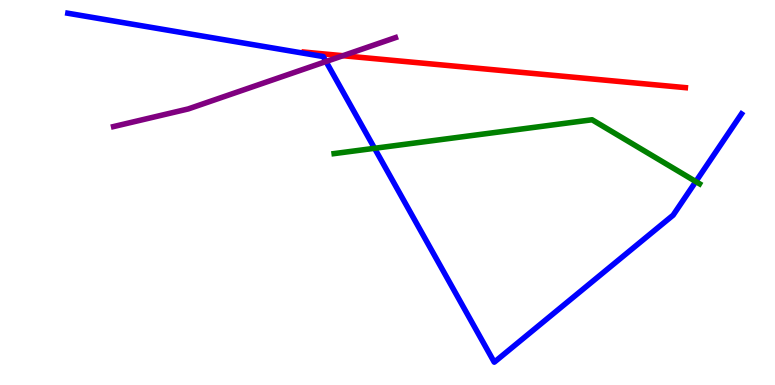[{'lines': ['blue', 'red'], 'intersections': []}, {'lines': ['green', 'red'], 'intersections': []}, {'lines': ['purple', 'red'], 'intersections': [{'x': 4.42, 'y': 8.55}]}, {'lines': ['blue', 'green'], 'intersections': [{'x': 4.83, 'y': 6.15}, {'x': 8.98, 'y': 5.28}]}, {'lines': ['blue', 'purple'], 'intersections': [{'x': 4.21, 'y': 8.4}]}, {'lines': ['green', 'purple'], 'intersections': []}]